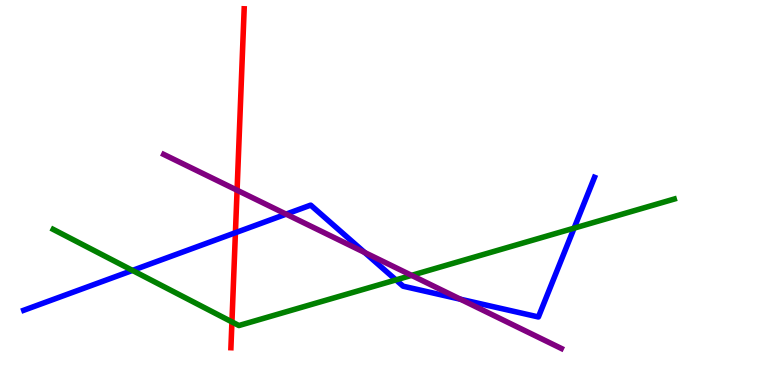[{'lines': ['blue', 'red'], 'intersections': [{'x': 3.04, 'y': 3.96}]}, {'lines': ['green', 'red'], 'intersections': [{'x': 2.99, 'y': 1.64}]}, {'lines': ['purple', 'red'], 'intersections': [{'x': 3.06, 'y': 5.06}]}, {'lines': ['blue', 'green'], 'intersections': [{'x': 1.71, 'y': 2.98}, {'x': 5.11, 'y': 2.73}, {'x': 7.41, 'y': 4.07}]}, {'lines': ['blue', 'purple'], 'intersections': [{'x': 3.69, 'y': 4.44}, {'x': 4.71, 'y': 3.44}, {'x': 5.94, 'y': 2.23}]}, {'lines': ['green', 'purple'], 'intersections': [{'x': 5.31, 'y': 2.85}]}]